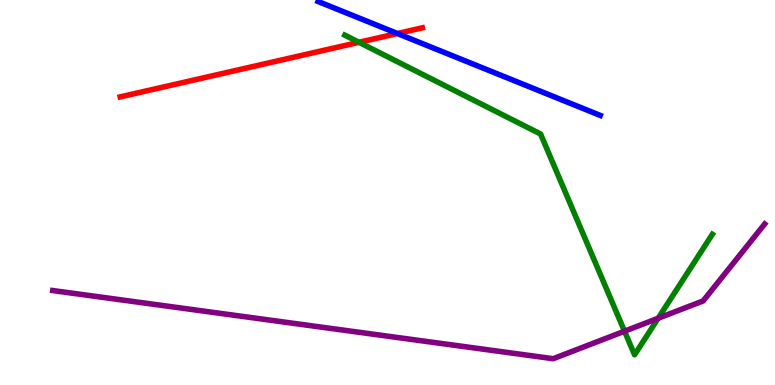[{'lines': ['blue', 'red'], 'intersections': [{'x': 5.13, 'y': 9.13}]}, {'lines': ['green', 'red'], 'intersections': [{'x': 4.63, 'y': 8.9}]}, {'lines': ['purple', 'red'], 'intersections': []}, {'lines': ['blue', 'green'], 'intersections': []}, {'lines': ['blue', 'purple'], 'intersections': []}, {'lines': ['green', 'purple'], 'intersections': [{'x': 8.06, 'y': 1.4}, {'x': 8.49, 'y': 1.73}]}]